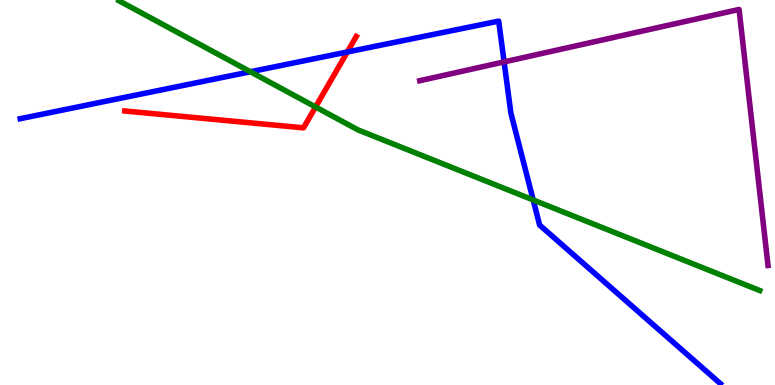[{'lines': ['blue', 'red'], 'intersections': [{'x': 4.48, 'y': 8.65}]}, {'lines': ['green', 'red'], 'intersections': [{'x': 4.07, 'y': 7.22}]}, {'lines': ['purple', 'red'], 'intersections': []}, {'lines': ['blue', 'green'], 'intersections': [{'x': 3.23, 'y': 8.14}, {'x': 6.88, 'y': 4.81}]}, {'lines': ['blue', 'purple'], 'intersections': [{'x': 6.5, 'y': 8.39}]}, {'lines': ['green', 'purple'], 'intersections': []}]